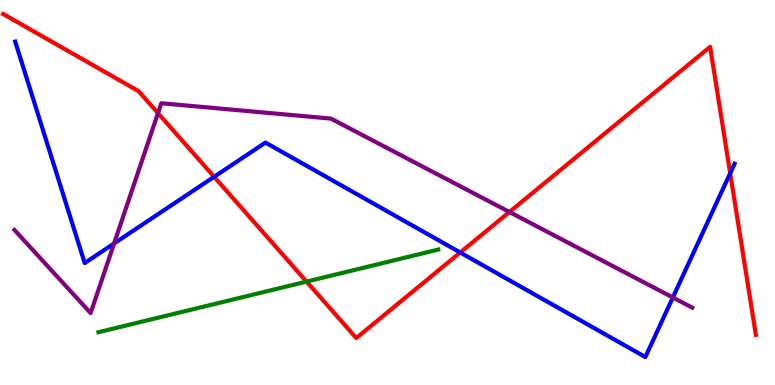[{'lines': ['blue', 'red'], 'intersections': [{'x': 2.76, 'y': 5.41}, {'x': 5.94, 'y': 3.44}, {'x': 9.42, 'y': 5.5}]}, {'lines': ['green', 'red'], 'intersections': [{'x': 3.96, 'y': 2.69}]}, {'lines': ['purple', 'red'], 'intersections': [{'x': 2.04, 'y': 7.06}, {'x': 6.57, 'y': 4.49}]}, {'lines': ['blue', 'green'], 'intersections': []}, {'lines': ['blue', 'purple'], 'intersections': [{'x': 1.47, 'y': 3.68}, {'x': 8.68, 'y': 2.27}]}, {'lines': ['green', 'purple'], 'intersections': []}]